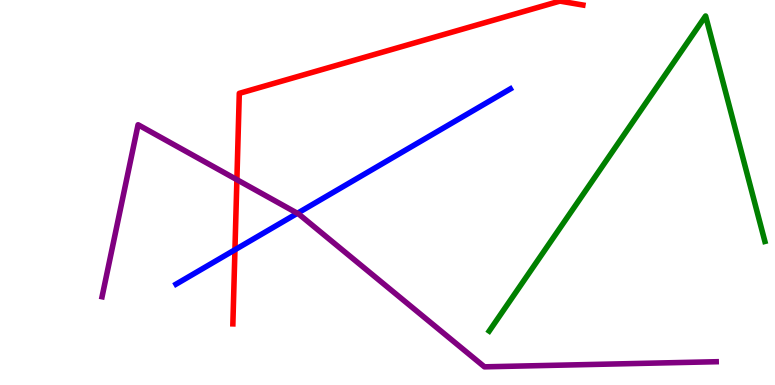[{'lines': ['blue', 'red'], 'intersections': [{'x': 3.03, 'y': 3.51}]}, {'lines': ['green', 'red'], 'intersections': []}, {'lines': ['purple', 'red'], 'intersections': [{'x': 3.06, 'y': 5.33}]}, {'lines': ['blue', 'green'], 'intersections': []}, {'lines': ['blue', 'purple'], 'intersections': [{'x': 3.84, 'y': 4.46}]}, {'lines': ['green', 'purple'], 'intersections': []}]